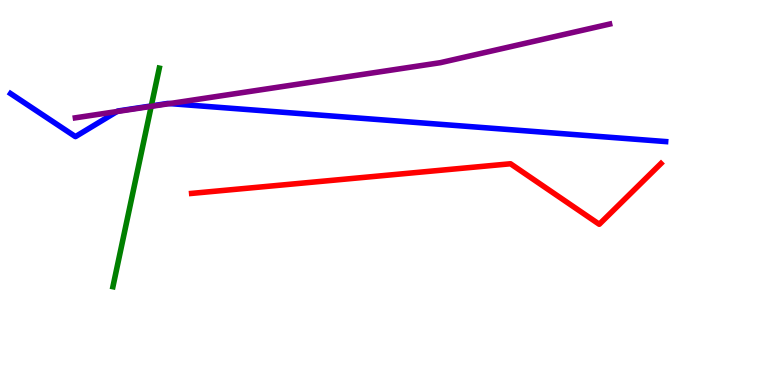[{'lines': ['blue', 'red'], 'intersections': []}, {'lines': ['green', 'red'], 'intersections': []}, {'lines': ['purple', 'red'], 'intersections': []}, {'lines': ['blue', 'green'], 'intersections': [{'x': 1.95, 'y': 7.25}]}, {'lines': ['blue', 'purple'], 'intersections': [{'x': 1.51, 'y': 7.1}, {'x': 2.19, 'y': 7.31}]}, {'lines': ['green', 'purple'], 'intersections': [{'x': 1.95, 'y': 7.24}]}]